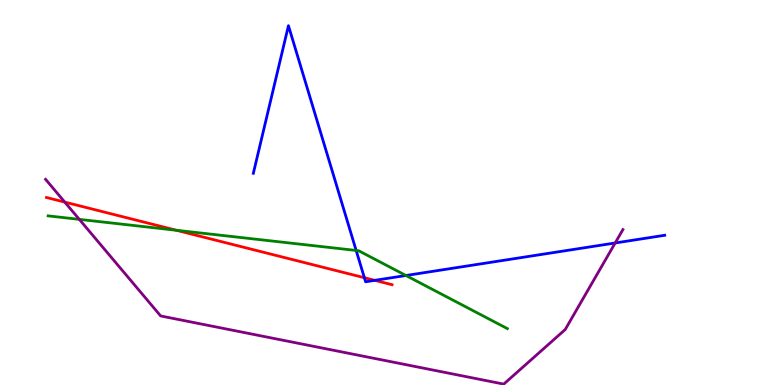[{'lines': ['blue', 'red'], 'intersections': [{'x': 4.7, 'y': 2.79}, {'x': 4.84, 'y': 2.72}]}, {'lines': ['green', 'red'], 'intersections': [{'x': 2.28, 'y': 4.02}]}, {'lines': ['purple', 'red'], 'intersections': [{'x': 0.836, 'y': 4.75}]}, {'lines': ['blue', 'green'], 'intersections': [{'x': 4.6, 'y': 3.49}, {'x': 5.24, 'y': 2.84}]}, {'lines': ['blue', 'purple'], 'intersections': [{'x': 7.94, 'y': 3.69}]}, {'lines': ['green', 'purple'], 'intersections': [{'x': 1.02, 'y': 4.3}]}]